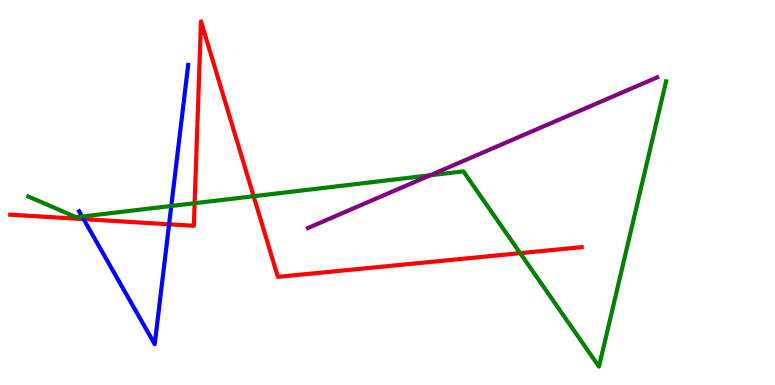[{'lines': ['blue', 'red'], 'intersections': [{'x': 1.08, 'y': 4.31}, {'x': 2.18, 'y': 4.17}]}, {'lines': ['green', 'red'], 'intersections': [{'x': 2.51, 'y': 4.72}, {'x': 3.27, 'y': 4.9}, {'x': 6.71, 'y': 3.42}]}, {'lines': ['purple', 'red'], 'intersections': []}, {'lines': ['blue', 'green'], 'intersections': [{'x': 1.06, 'y': 4.38}, {'x': 2.21, 'y': 4.65}]}, {'lines': ['blue', 'purple'], 'intersections': []}, {'lines': ['green', 'purple'], 'intersections': [{'x': 5.55, 'y': 5.45}]}]